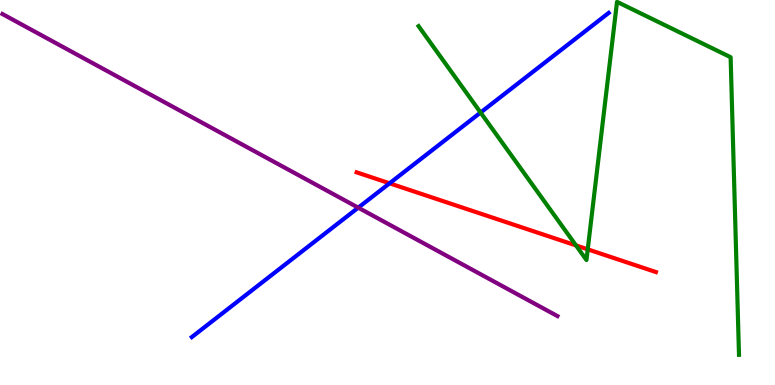[{'lines': ['blue', 'red'], 'intersections': [{'x': 5.03, 'y': 5.24}]}, {'lines': ['green', 'red'], 'intersections': [{'x': 7.43, 'y': 3.63}, {'x': 7.58, 'y': 3.52}]}, {'lines': ['purple', 'red'], 'intersections': []}, {'lines': ['blue', 'green'], 'intersections': [{'x': 6.2, 'y': 7.08}]}, {'lines': ['blue', 'purple'], 'intersections': [{'x': 4.62, 'y': 4.61}]}, {'lines': ['green', 'purple'], 'intersections': []}]